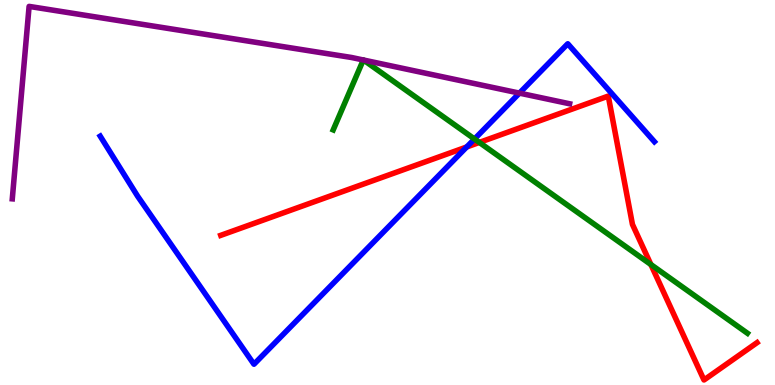[{'lines': ['blue', 'red'], 'intersections': [{'x': 6.02, 'y': 6.18}]}, {'lines': ['green', 'red'], 'intersections': [{'x': 6.18, 'y': 6.3}, {'x': 8.4, 'y': 3.13}]}, {'lines': ['purple', 'red'], 'intersections': []}, {'lines': ['blue', 'green'], 'intersections': [{'x': 6.12, 'y': 6.39}]}, {'lines': ['blue', 'purple'], 'intersections': [{'x': 6.7, 'y': 7.58}]}, {'lines': ['green', 'purple'], 'intersections': [{'x': 4.69, 'y': 8.44}, {'x': 4.69, 'y': 8.44}]}]